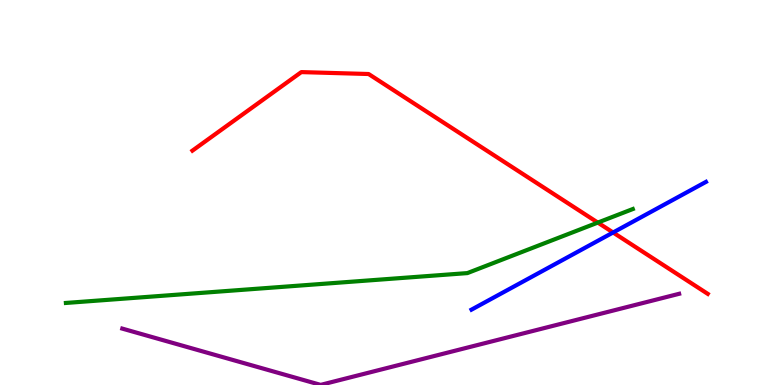[{'lines': ['blue', 'red'], 'intersections': [{'x': 7.91, 'y': 3.96}]}, {'lines': ['green', 'red'], 'intersections': [{'x': 7.71, 'y': 4.22}]}, {'lines': ['purple', 'red'], 'intersections': []}, {'lines': ['blue', 'green'], 'intersections': []}, {'lines': ['blue', 'purple'], 'intersections': []}, {'lines': ['green', 'purple'], 'intersections': []}]